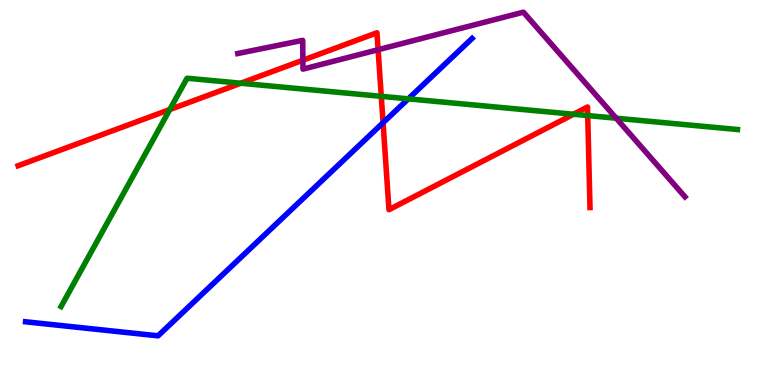[{'lines': ['blue', 'red'], 'intersections': [{'x': 4.94, 'y': 6.81}]}, {'lines': ['green', 'red'], 'intersections': [{'x': 2.19, 'y': 7.15}, {'x': 3.11, 'y': 7.84}, {'x': 4.92, 'y': 7.5}, {'x': 7.4, 'y': 7.03}, {'x': 7.58, 'y': 7.0}]}, {'lines': ['purple', 'red'], 'intersections': [{'x': 3.91, 'y': 8.44}, {'x': 4.88, 'y': 8.71}]}, {'lines': ['blue', 'green'], 'intersections': [{'x': 5.27, 'y': 7.43}]}, {'lines': ['blue', 'purple'], 'intersections': []}, {'lines': ['green', 'purple'], 'intersections': [{'x': 7.95, 'y': 6.93}]}]